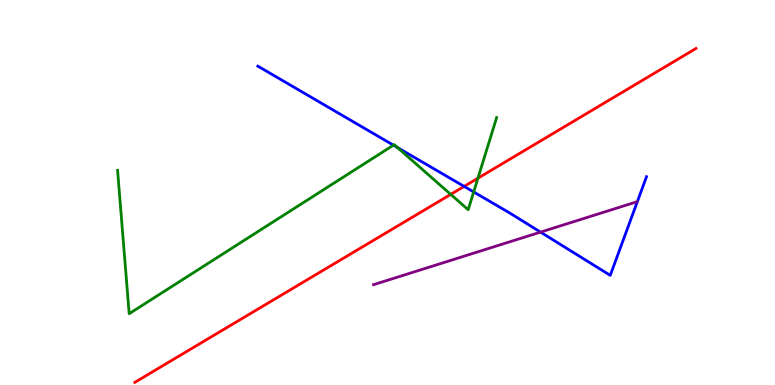[{'lines': ['blue', 'red'], 'intersections': [{'x': 5.99, 'y': 5.16}]}, {'lines': ['green', 'red'], 'intersections': [{'x': 5.82, 'y': 4.95}, {'x': 6.17, 'y': 5.37}]}, {'lines': ['purple', 'red'], 'intersections': []}, {'lines': ['blue', 'green'], 'intersections': [{'x': 5.08, 'y': 6.23}, {'x': 5.13, 'y': 6.17}, {'x': 6.11, 'y': 5.01}]}, {'lines': ['blue', 'purple'], 'intersections': [{'x': 6.97, 'y': 3.97}]}, {'lines': ['green', 'purple'], 'intersections': []}]